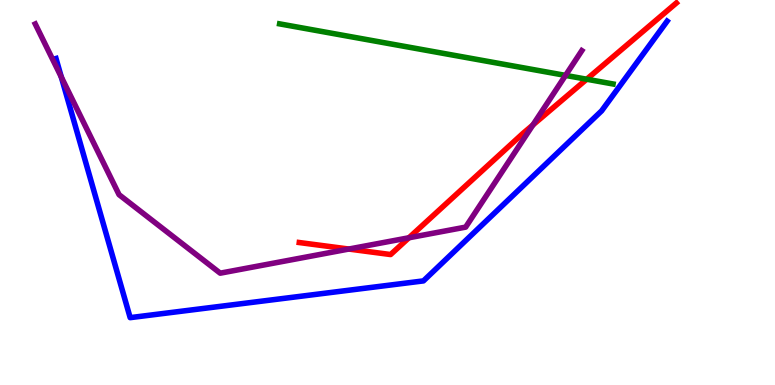[{'lines': ['blue', 'red'], 'intersections': []}, {'lines': ['green', 'red'], 'intersections': [{'x': 7.57, 'y': 7.94}]}, {'lines': ['purple', 'red'], 'intersections': [{'x': 4.5, 'y': 3.53}, {'x': 5.28, 'y': 3.82}, {'x': 6.88, 'y': 6.75}]}, {'lines': ['blue', 'green'], 'intersections': []}, {'lines': ['blue', 'purple'], 'intersections': [{'x': 0.791, 'y': 8.0}]}, {'lines': ['green', 'purple'], 'intersections': [{'x': 7.3, 'y': 8.04}]}]